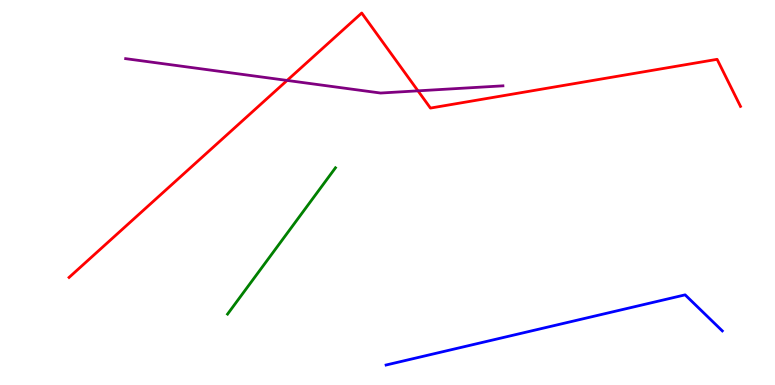[{'lines': ['blue', 'red'], 'intersections': []}, {'lines': ['green', 'red'], 'intersections': []}, {'lines': ['purple', 'red'], 'intersections': [{'x': 3.7, 'y': 7.91}, {'x': 5.39, 'y': 7.64}]}, {'lines': ['blue', 'green'], 'intersections': []}, {'lines': ['blue', 'purple'], 'intersections': []}, {'lines': ['green', 'purple'], 'intersections': []}]